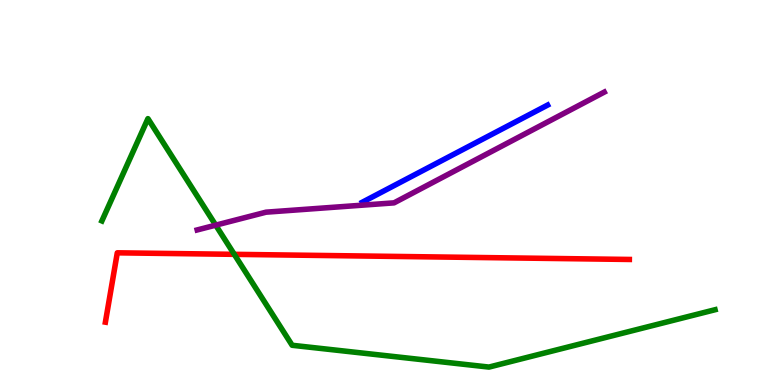[{'lines': ['blue', 'red'], 'intersections': []}, {'lines': ['green', 'red'], 'intersections': [{'x': 3.02, 'y': 3.39}]}, {'lines': ['purple', 'red'], 'intersections': []}, {'lines': ['blue', 'green'], 'intersections': []}, {'lines': ['blue', 'purple'], 'intersections': []}, {'lines': ['green', 'purple'], 'intersections': [{'x': 2.78, 'y': 4.15}]}]